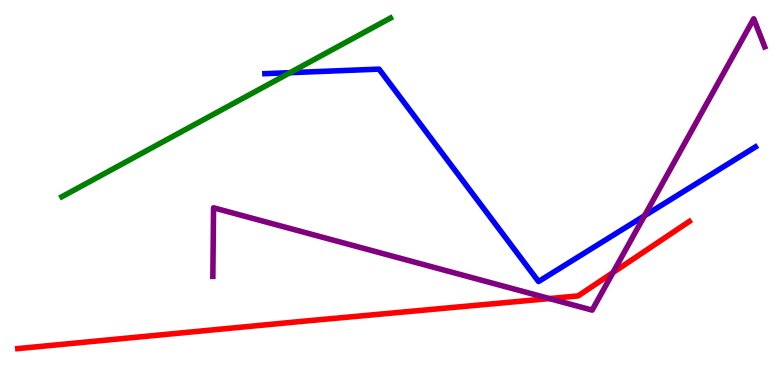[{'lines': ['blue', 'red'], 'intersections': []}, {'lines': ['green', 'red'], 'intersections': []}, {'lines': ['purple', 'red'], 'intersections': [{'x': 7.09, 'y': 2.24}, {'x': 7.91, 'y': 2.92}]}, {'lines': ['blue', 'green'], 'intersections': [{'x': 3.74, 'y': 8.11}]}, {'lines': ['blue', 'purple'], 'intersections': [{'x': 8.32, 'y': 4.4}]}, {'lines': ['green', 'purple'], 'intersections': []}]